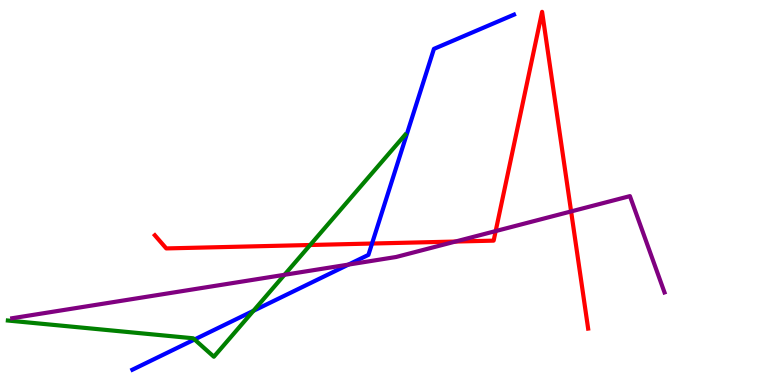[{'lines': ['blue', 'red'], 'intersections': [{'x': 4.8, 'y': 3.67}]}, {'lines': ['green', 'red'], 'intersections': [{'x': 4.0, 'y': 3.64}]}, {'lines': ['purple', 'red'], 'intersections': [{'x': 5.88, 'y': 3.73}, {'x': 6.4, 'y': 4.0}, {'x': 7.37, 'y': 4.51}]}, {'lines': ['blue', 'green'], 'intersections': [{'x': 2.51, 'y': 1.18}, {'x': 3.27, 'y': 1.93}]}, {'lines': ['blue', 'purple'], 'intersections': [{'x': 4.5, 'y': 3.13}]}, {'lines': ['green', 'purple'], 'intersections': [{'x': 3.67, 'y': 2.86}]}]